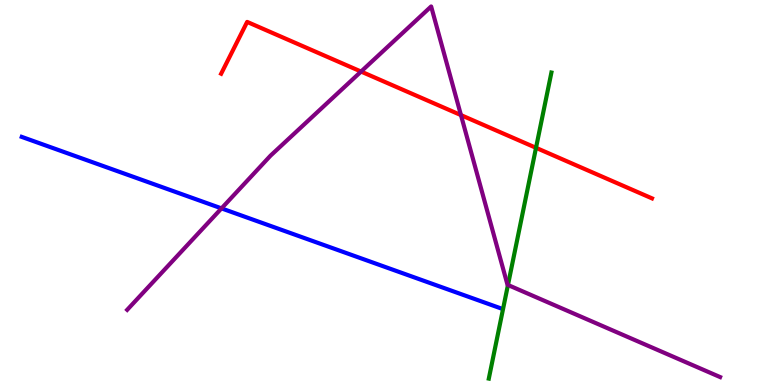[{'lines': ['blue', 'red'], 'intersections': []}, {'lines': ['green', 'red'], 'intersections': [{'x': 6.92, 'y': 6.16}]}, {'lines': ['purple', 'red'], 'intersections': [{'x': 4.66, 'y': 8.14}, {'x': 5.95, 'y': 7.01}]}, {'lines': ['blue', 'green'], 'intersections': []}, {'lines': ['blue', 'purple'], 'intersections': [{'x': 2.86, 'y': 4.59}]}, {'lines': ['green', 'purple'], 'intersections': [{'x': 6.55, 'y': 2.6}]}]